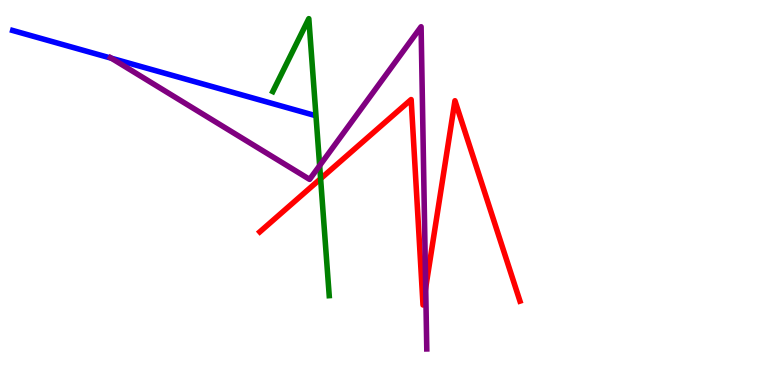[{'lines': ['blue', 'red'], 'intersections': []}, {'lines': ['green', 'red'], 'intersections': [{'x': 4.14, 'y': 5.36}]}, {'lines': ['purple', 'red'], 'intersections': [{'x': 5.49, 'y': 2.52}]}, {'lines': ['blue', 'green'], 'intersections': []}, {'lines': ['blue', 'purple'], 'intersections': [{'x': 1.44, 'y': 8.49}]}, {'lines': ['green', 'purple'], 'intersections': [{'x': 4.12, 'y': 5.7}]}]